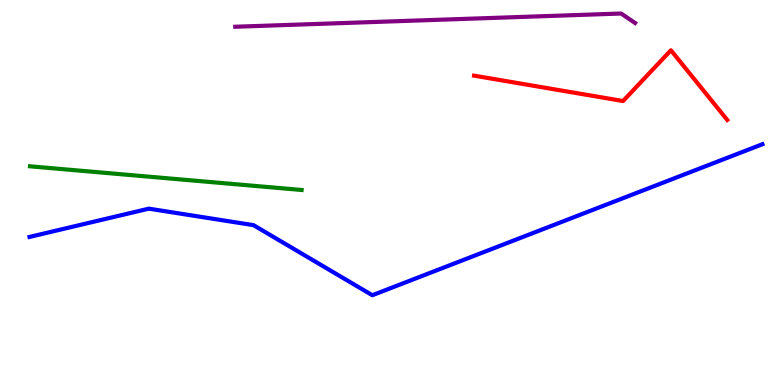[{'lines': ['blue', 'red'], 'intersections': []}, {'lines': ['green', 'red'], 'intersections': []}, {'lines': ['purple', 'red'], 'intersections': []}, {'lines': ['blue', 'green'], 'intersections': []}, {'lines': ['blue', 'purple'], 'intersections': []}, {'lines': ['green', 'purple'], 'intersections': []}]